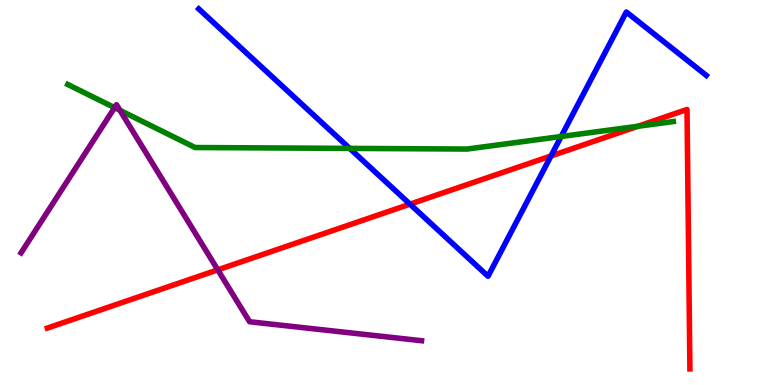[{'lines': ['blue', 'red'], 'intersections': [{'x': 5.29, 'y': 4.7}, {'x': 7.11, 'y': 5.95}]}, {'lines': ['green', 'red'], 'intersections': [{'x': 8.23, 'y': 6.72}]}, {'lines': ['purple', 'red'], 'intersections': [{'x': 2.81, 'y': 2.99}]}, {'lines': ['blue', 'green'], 'intersections': [{'x': 4.51, 'y': 6.15}, {'x': 7.24, 'y': 6.45}]}, {'lines': ['blue', 'purple'], 'intersections': []}, {'lines': ['green', 'purple'], 'intersections': [{'x': 1.48, 'y': 7.2}, {'x': 1.55, 'y': 7.13}]}]